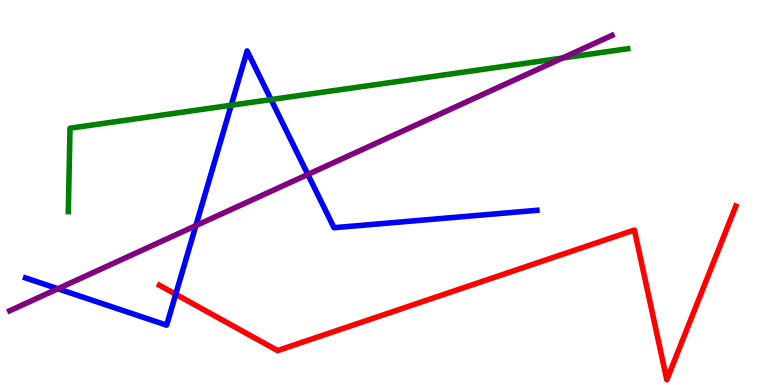[{'lines': ['blue', 'red'], 'intersections': [{'x': 2.27, 'y': 2.36}]}, {'lines': ['green', 'red'], 'intersections': []}, {'lines': ['purple', 'red'], 'intersections': []}, {'lines': ['blue', 'green'], 'intersections': [{'x': 2.98, 'y': 7.27}, {'x': 3.5, 'y': 7.41}]}, {'lines': ['blue', 'purple'], 'intersections': [{'x': 0.747, 'y': 2.5}, {'x': 2.53, 'y': 4.14}, {'x': 3.97, 'y': 5.47}]}, {'lines': ['green', 'purple'], 'intersections': [{'x': 7.26, 'y': 8.49}]}]